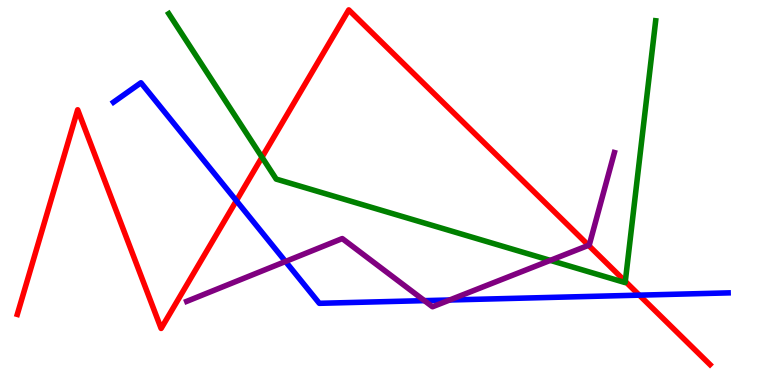[{'lines': ['blue', 'red'], 'intersections': [{'x': 3.05, 'y': 4.79}, {'x': 8.25, 'y': 2.33}]}, {'lines': ['green', 'red'], 'intersections': [{'x': 3.38, 'y': 5.92}, {'x': 8.07, 'y': 2.69}]}, {'lines': ['purple', 'red'], 'intersections': [{'x': 7.59, 'y': 3.63}]}, {'lines': ['blue', 'green'], 'intersections': []}, {'lines': ['blue', 'purple'], 'intersections': [{'x': 3.68, 'y': 3.21}, {'x': 5.48, 'y': 2.19}, {'x': 5.8, 'y': 2.21}]}, {'lines': ['green', 'purple'], 'intersections': [{'x': 7.1, 'y': 3.24}]}]